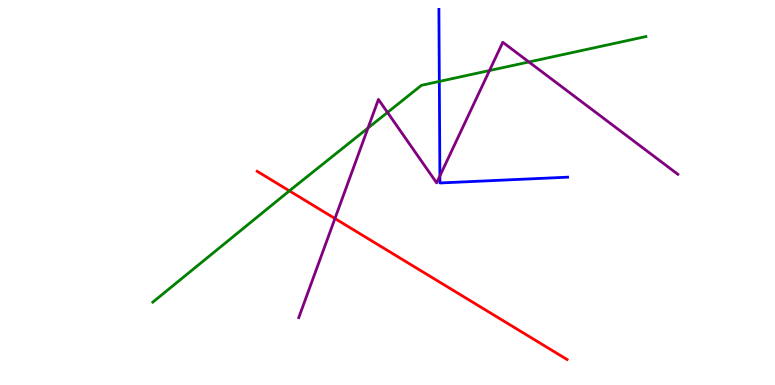[{'lines': ['blue', 'red'], 'intersections': []}, {'lines': ['green', 'red'], 'intersections': [{'x': 3.73, 'y': 5.04}]}, {'lines': ['purple', 'red'], 'intersections': [{'x': 4.32, 'y': 4.32}]}, {'lines': ['blue', 'green'], 'intersections': [{'x': 5.67, 'y': 7.88}]}, {'lines': ['blue', 'purple'], 'intersections': [{'x': 5.68, 'y': 5.43}]}, {'lines': ['green', 'purple'], 'intersections': [{'x': 4.75, 'y': 6.67}, {'x': 5.0, 'y': 7.08}, {'x': 6.32, 'y': 8.17}, {'x': 6.82, 'y': 8.39}]}]